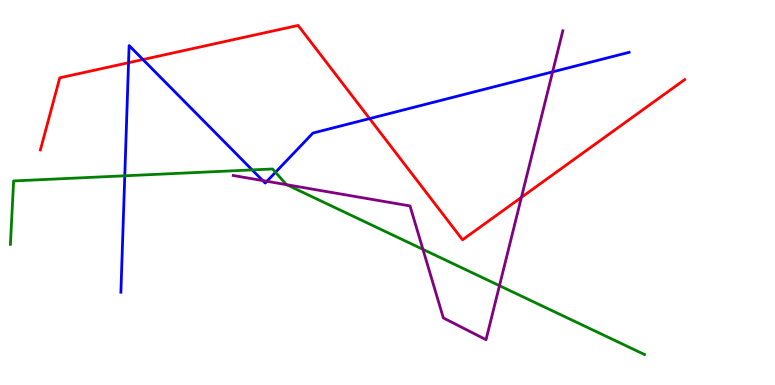[{'lines': ['blue', 'red'], 'intersections': [{'x': 1.66, 'y': 8.37}, {'x': 1.84, 'y': 8.45}, {'x': 4.77, 'y': 6.92}]}, {'lines': ['green', 'red'], 'intersections': []}, {'lines': ['purple', 'red'], 'intersections': [{'x': 6.73, 'y': 4.87}]}, {'lines': ['blue', 'green'], 'intersections': [{'x': 1.61, 'y': 5.43}, {'x': 3.25, 'y': 5.59}, {'x': 3.55, 'y': 5.53}]}, {'lines': ['blue', 'purple'], 'intersections': [{'x': 3.39, 'y': 5.31}, {'x': 3.44, 'y': 5.29}, {'x': 7.13, 'y': 8.13}]}, {'lines': ['green', 'purple'], 'intersections': [{'x': 3.7, 'y': 5.2}, {'x': 5.46, 'y': 3.52}, {'x': 6.44, 'y': 2.58}]}]